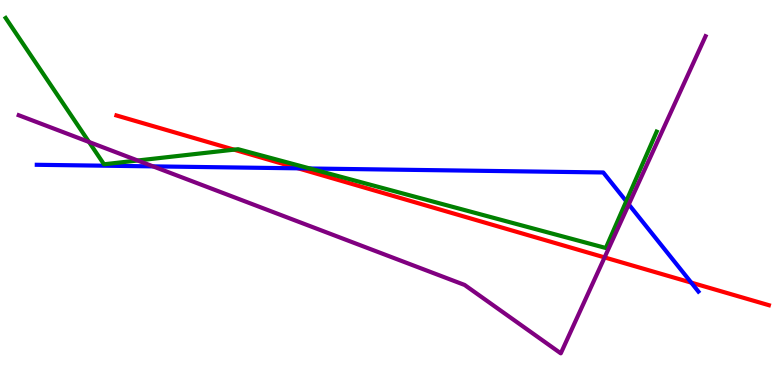[{'lines': ['blue', 'red'], 'intersections': [{'x': 3.85, 'y': 5.63}, {'x': 8.92, 'y': 2.66}]}, {'lines': ['green', 'red'], 'intersections': [{'x': 3.02, 'y': 6.11}]}, {'lines': ['purple', 'red'], 'intersections': [{'x': 7.8, 'y': 3.31}]}, {'lines': ['blue', 'green'], 'intersections': [{'x': 4.0, 'y': 5.62}, {'x': 8.08, 'y': 4.77}]}, {'lines': ['blue', 'purple'], 'intersections': [{'x': 1.98, 'y': 5.68}, {'x': 8.11, 'y': 4.69}]}, {'lines': ['green', 'purple'], 'intersections': [{'x': 1.15, 'y': 6.31}, {'x': 1.78, 'y': 5.83}]}]